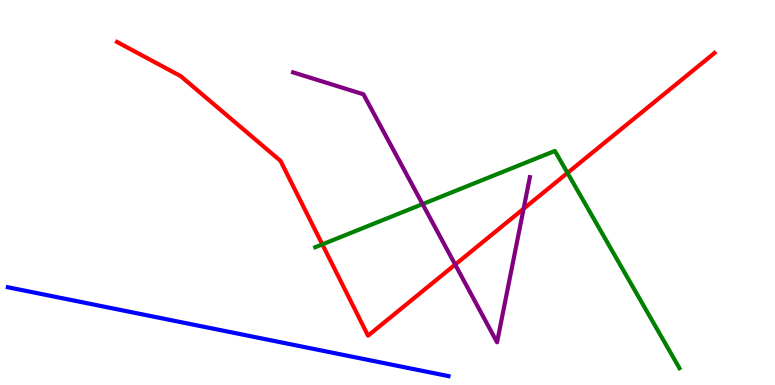[{'lines': ['blue', 'red'], 'intersections': []}, {'lines': ['green', 'red'], 'intersections': [{'x': 4.16, 'y': 3.65}, {'x': 7.32, 'y': 5.51}]}, {'lines': ['purple', 'red'], 'intersections': [{'x': 5.87, 'y': 3.13}, {'x': 6.76, 'y': 4.58}]}, {'lines': ['blue', 'green'], 'intersections': []}, {'lines': ['blue', 'purple'], 'intersections': []}, {'lines': ['green', 'purple'], 'intersections': [{'x': 5.45, 'y': 4.7}]}]